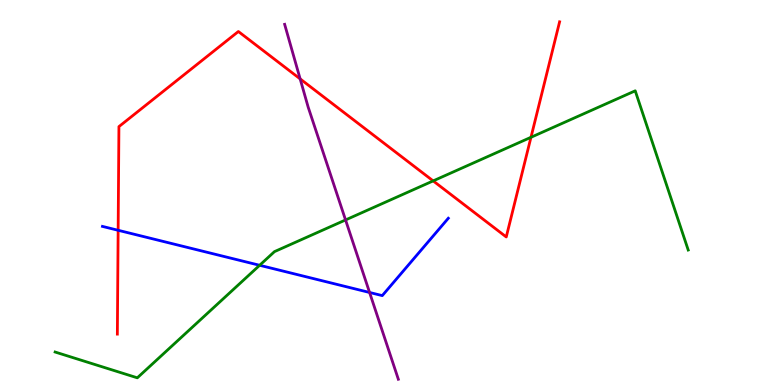[{'lines': ['blue', 'red'], 'intersections': [{'x': 1.52, 'y': 4.02}]}, {'lines': ['green', 'red'], 'intersections': [{'x': 5.59, 'y': 5.3}, {'x': 6.85, 'y': 6.43}]}, {'lines': ['purple', 'red'], 'intersections': [{'x': 3.87, 'y': 7.95}]}, {'lines': ['blue', 'green'], 'intersections': [{'x': 3.35, 'y': 3.11}]}, {'lines': ['blue', 'purple'], 'intersections': [{'x': 4.77, 'y': 2.4}]}, {'lines': ['green', 'purple'], 'intersections': [{'x': 4.46, 'y': 4.29}]}]